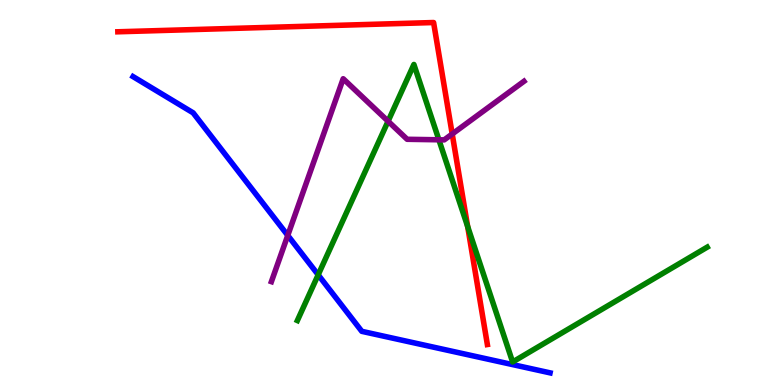[{'lines': ['blue', 'red'], 'intersections': []}, {'lines': ['green', 'red'], 'intersections': [{'x': 6.03, 'y': 4.12}]}, {'lines': ['purple', 'red'], 'intersections': [{'x': 5.83, 'y': 6.52}]}, {'lines': ['blue', 'green'], 'intersections': [{'x': 4.11, 'y': 2.86}]}, {'lines': ['blue', 'purple'], 'intersections': [{'x': 3.71, 'y': 3.89}]}, {'lines': ['green', 'purple'], 'intersections': [{'x': 5.01, 'y': 6.85}, {'x': 5.66, 'y': 6.37}]}]